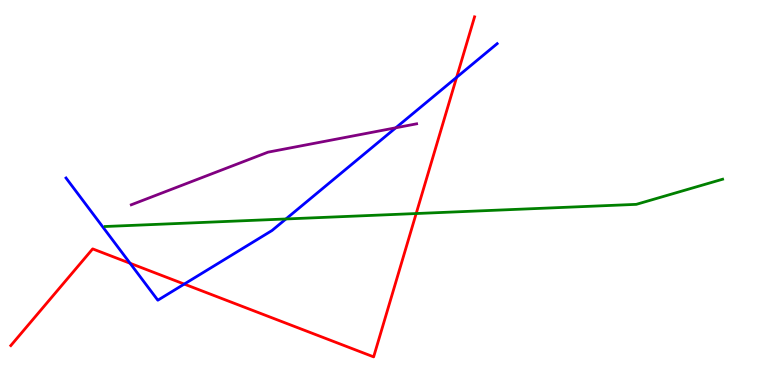[{'lines': ['blue', 'red'], 'intersections': [{'x': 1.68, 'y': 3.16}, {'x': 2.38, 'y': 2.62}, {'x': 5.89, 'y': 7.99}]}, {'lines': ['green', 'red'], 'intersections': [{'x': 5.37, 'y': 4.45}]}, {'lines': ['purple', 'red'], 'intersections': []}, {'lines': ['blue', 'green'], 'intersections': [{'x': 3.69, 'y': 4.31}]}, {'lines': ['blue', 'purple'], 'intersections': [{'x': 5.11, 'y': 6.68}]}, {'lines': ['green', 'purple'], 'intersections': []}]